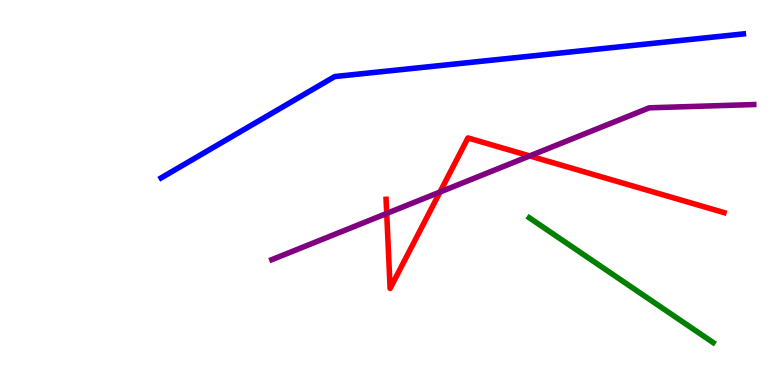[{'lines': ['blue', 'red'], 'intersections': []}, {'lines': ['green', 'red'], 'intersections': []}, {'lines': ['purple', 'red'], 'intersections': [{'x': 4.99, 'y': 4.46}, {'x': 5.68, 'y': 5.01}, {'x': 6.83, 'y': 5.95}]}, {'lines': ['blue', 'green'], 'intersections': []}, {'lines': ['blue', 'purple'], 'intersections': []}, {'lines': ['green', 'purple'], 'intersections': []}]